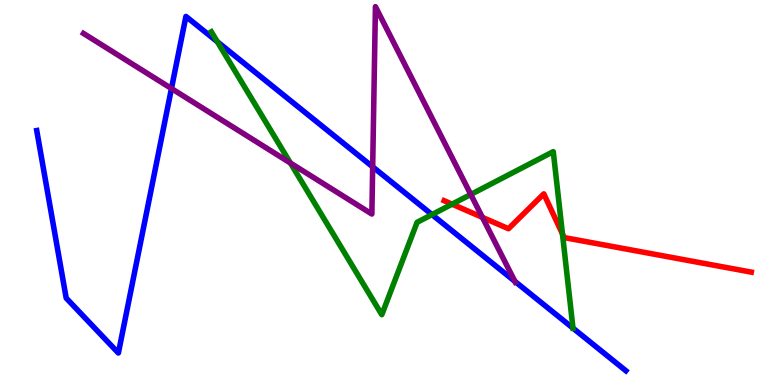[{'lines': ['blue', 'red'], 'intersections': []}, {'lines': ['green', 'red'], 'intersections': [{'x': 5.83, 'y': 4.7}, {'x': 7.26, 'y': 3.92}]}, {'lines': ['purple', 'red'], 'intersections': [{'x': 6.22, 'y': 4.35}]}, {'lines': ['blue', 'green'], 'intersections': [{'x': 2.8, 'y': 8.92}, {'x': 5.57, 'y': 4.43}, {'x': 7.39, 'y': 1.48}]}, {'lines': ['blue', 'purple'], 'intersections': [{'x': 2.21, 'y': 7.7}, {'x': 4.81, 'y': 5.67}, {'x': 6.64, 'y': 2.69}]}, {'lines': ['green', 'purple'], 'intersections': [{'x': 3.75, 'y': 5.77}, {'x': 6.07, 'y': 4.95}]}]